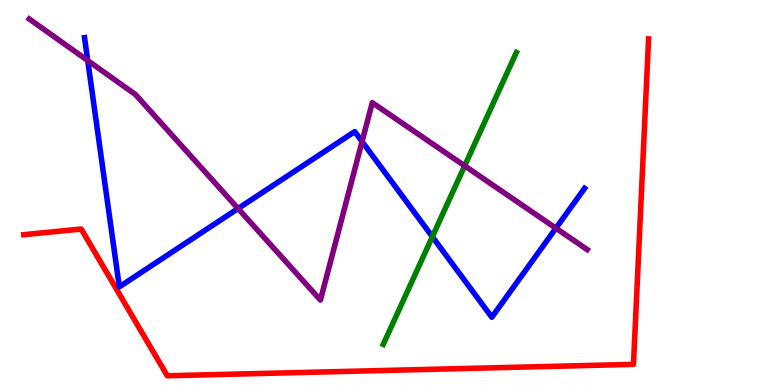[{'lines': ['blue', 'red'], 'intersections': []}, {'lines': ['green', 'red'], 'intersections': []}, {'lines': ['purple', 'red'], 'intersections': []}, {'lines': ['blue', 'green'], 'intersections': [{'x': 5.58, 'y': 3.85}]}, {'lines': ['blue', 'purple'], 'intersections': [{'x': 1.13, 'y': 8.43}, {'x': 3.07, 'y': 4.58}, {'x': 4.67, 'y': 6.32}, {'x': 7.17, 'y': 4.07}]}, {'lines': ['green', 'purple'], 'intersections': [{'x': 6.0, 'y': 5.69}]}]